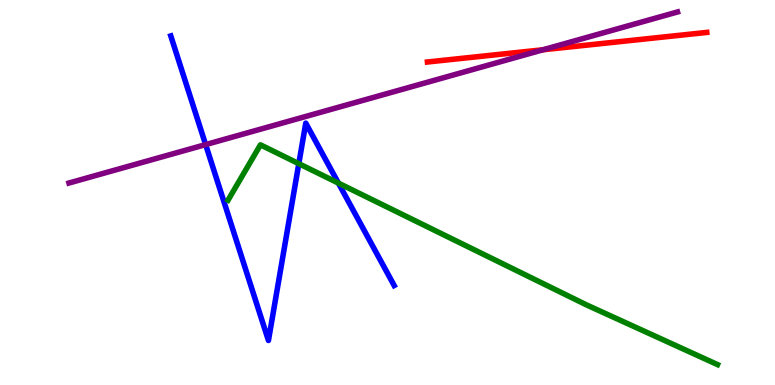[{'lines': ['blue', 'red'], 'intersections': []}, {'lines': ['green', 'red'], 'intersections': []}, {'lines': ['purple', 'red'], 'intersections': [{'x': 7.01, 'y': 8.71}]}, {'lines': ['blue', 'green'], 'intersections': [{'x': 3.86, 'y': 5.75}, {'x': 4.37, 'y': 5.24}]}, {'lines': ['blue', 'purple'], 'intersections': [{'x': 2.65, 'y': 6.24}]}, {'lines': ['green', 'purple'], 'intersections': []}]